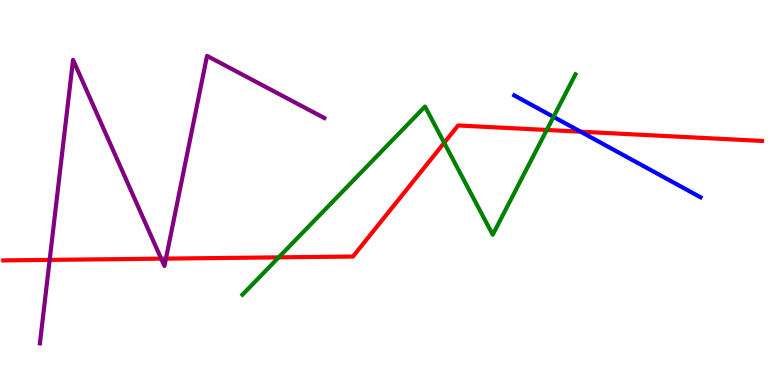[{'lines': ['blue', 'red'], 'intersections': [{'x': 7.49, 'y': 6.58}]}, {'lines': ['green', 'red'], 'intersections': [{'x': 3.6, 'y': 3.32}, {'x': 5.73, 'y': 6.29}, {'x': 7.06, 'y': 6.62}]}, {'lines': ['purple', 'red'], 'intersections': [{'x': 0.641, 'y': 3.25}, {'x': 2.08, 'y': 3.28}, {'x': 2.14, 'y': 3.28}]}, {'lines': ['blue', 'green'], 'intersections': [{'x': 7.14, 'y': 6.96}]}, {'lines': ['blue', 'purple'], 'intersections': []}, {'lines': ['green', 'purple'], 'intersections': []}]